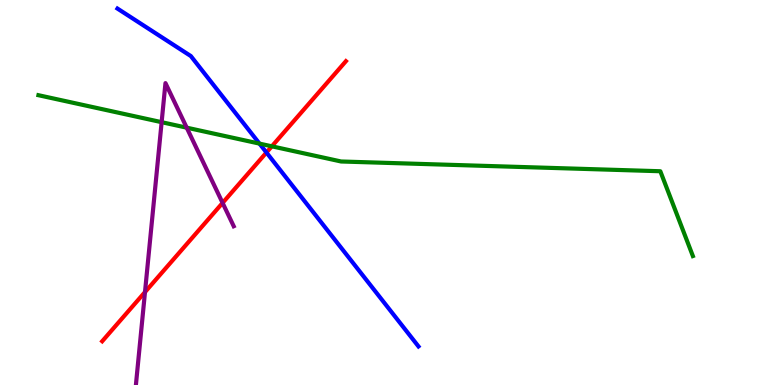[{'lines': ['blue', 'red'], 'intersections': [{'x': 3.44, 'y': 6.04}]}, {'lines': ['green', 'red'], 'intersections': [{'x': 3.51, 'y': 6.2}]}, {'lines': ['purple', 'red'], 'intersections': [{'x': 1.87, 'y': 2.41}, {'x': 2.87, 'y': 4.73}]}, {'lines': ['blue', 'green'], 'intersections': [{'x': 3.35, 'y': 6.27}]}, {'lines': ['blue', 'purple'], 'intersections': []}, {'lines': ['green', 'purple'], 'intersections': [{'x': 2.09, 'y': 6.83}, {'x': 2.41, 'y': 6.68}]}]